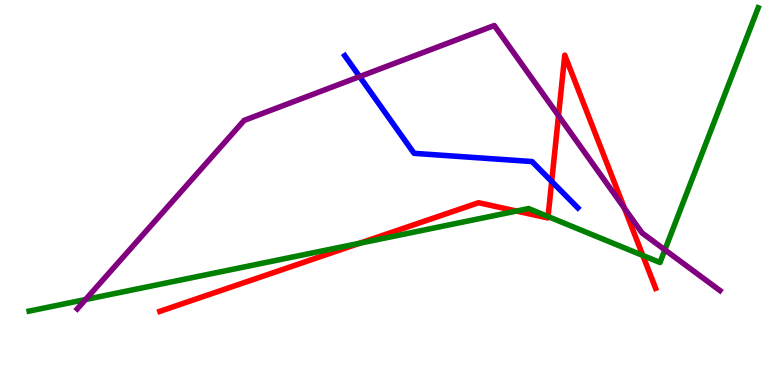[{'lines': ['blue', 'red'], 'intersections': [{'x': 7.12, 'y': 5.29}]}, {'lines': ['green', 'red'], 'intersections': [{'x': 4.64, 'y': 3.68}, {'x': 6.66, 'y': 4.52}, {'x': 7.07, 'y': 4.38}, {'x': 8.29, 'y': 3.36}]}, {'lines': ['purple', 'red'], 'intersections': [{'x': 7.21, 'y': 7.0}, {'x': 8.06, 'y': 4.59}]}, {'lines': ['blue', 'green'], 'intersections': []}, {'lines': ['blue', 'purple'], 'intersections': [{'x': 4.64, 'y': 8.01}]}, {'lines': ['green', 'purple'], 'intersections': [{'x': 1.1, 'y': 2.22}, {'x': 8.58, 'y': 3.51}]}]